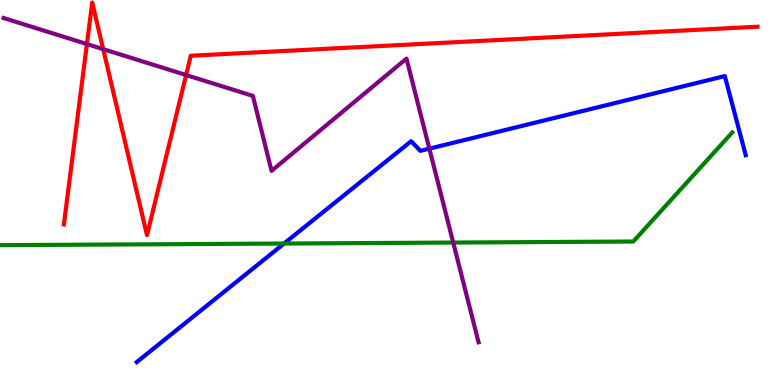[{'lines': ['blue', 'red'], 'intersections': []}, {'lines': ['green', 'red'], 'intersections': []}, {'lines': ['purple', 'red'], 'intersections': [{'x': 1.12, 'y': 8.86}, {'x': 1.33, 'y': 8.72}, {'x': 2.4, 'y': 8.05}]}, {'lines': ['blue', 'green'], 'intersections': [{'x': 3.67, 'y': 3.67}]}, {'lines': ['blue', 'purple'], 'intersections': [{'x': 5.54, 'y': 6.14}]}, {'lines': ['green', 'purple'], 'intersections': [{'x': 5.85, 'y': 3.7}]}]